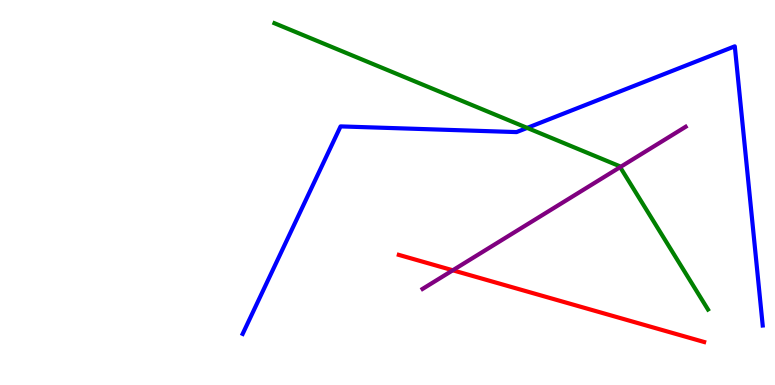[{'lines': ['blue', 'red'], 'intersections': []}, {'lines': ['green', 'red'], 'intersections': []}, {'lines': ['purple', 'red'], 'intersections': [{'x': 5.84, 'y': 2.98}]}, {'lines': ['blue', 'green'], 'intersections': [{'x': 6.8, 'y': 6.68}]}, {'lines': ['blue', 'purple'], 'intersections': []}, {'lines': ['green', 'purple'], 'intersections': [{'x': 8.0, 'y': 5.66}]}]